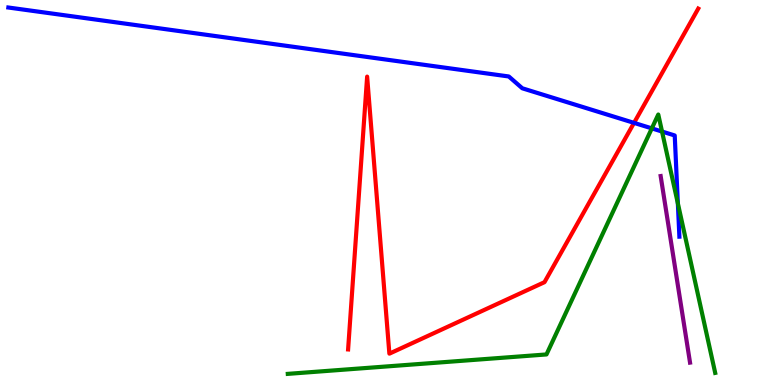[{'lines': ['blue', 'red'], 'intersections': [{'x': 8.18, 'y': 6.81}]}, {'lines': ['green', 'red'], 'intersections': []}, {'lines': ['purple', 'red'], 'intersections': []}, {'lines': ['blue', 'green'], 'intersections': [{'x': 8.41, 'y': 6.67}, {'x': 8.54, 'y': 6.58}, {'x': 8.75, 'y': 4.72}]}, {'lines': ['blue', 'purple'], 'intersections': []}, {'lines': ['green', 'purple'], 'intersections': []}]